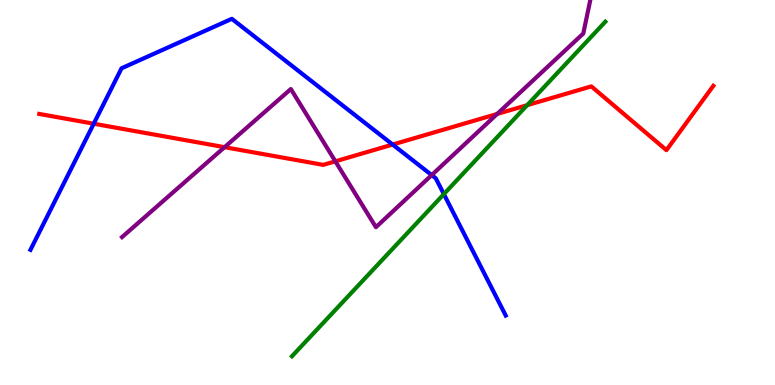[{'lines': ['blue', 'red'], 'intersections': [{'x': 1.21, 'y': 6.79}, {'x': 5.07, 'y': 6.25}]}, {'lines': ['green', 'red'], 'intersections': [{'x': 6.8, 'y': 7.27}]}, {'lines': ['purple', 'red'], 'intersections': [{'x': 2.9, 'y': 6.18}, {'x': 4.33, 'y': 5.81}, {'x': 6.41, 'y': 7.04}]}, {'lines': ['blue', 'green'], 'intersections': [{'x': 5.73, 'y': 4.96}]}, {'lines': ['blue', 'purple'], 'intersections': [{'x': 5.57, 'y': 5.45}]}, {'lines': ['green', 'purple'], 'intersections': []}]